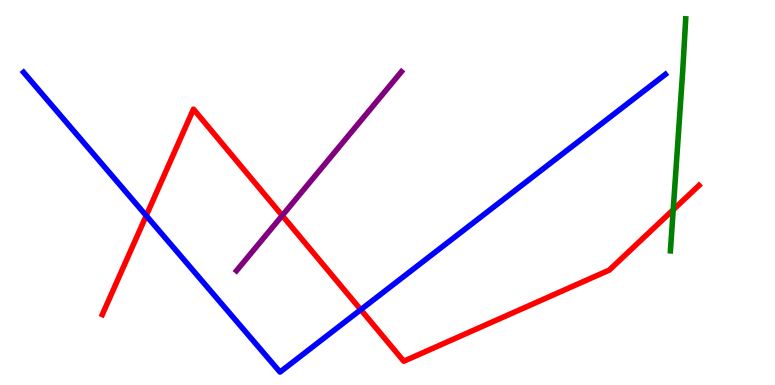[{'lines': ['blue', 'red'], 'intersections': [{'x': 1.89, 'y': 4.4}, {'x': 4.65, 'y': 1.96}]}, {'lines': ['green', 'red'], 'intersections': [{'x': 8.69, 'y': 4.55}]}, {'lines': ['purple', 'red'], 'intersections': [{'x': 3.64, 'y': 4.4}]}, {'lines': ['blue', 'green'], 'intersections': []}, {'lines': ['blue', 'purple'], 'intersections': []}, {'lines': ['green', 'purple'], 'intersections': []}]